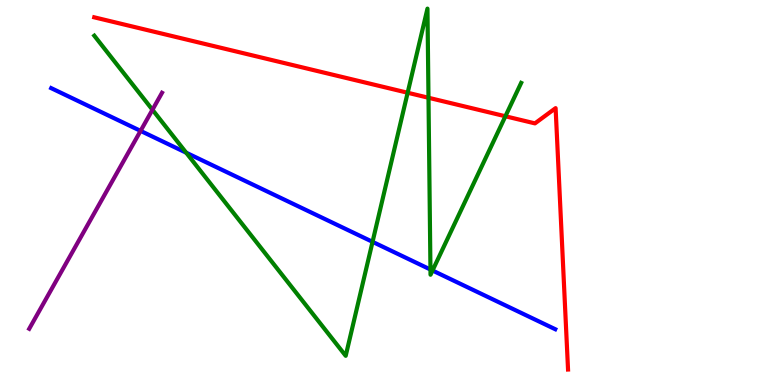[{'lines': ['blue', 'red'], 'intersections': []}, {'lines': ['green', 'red'], 'intersections': [{'x': 5.26, 'y': 7.59}, {'x': 5.53, 'y': 7.46}, {'x': 6.52, 'y': 6.98}]}, {'lines': ['purple', 'red'], 'intersections': []}, {'lines': ['blue', 'green'], 'intersections': [{'x': 2.4, 'y': 6.03}, {'x': 4.81, 'y': 3.72}, {'x': 5.55, 'y': 3.0}, {'x': 5.58, 'y': 2.97}]}, {'lines': ['blue', 'purple'], 'intersections': [{'x': 1.81, 'y': 6.6}]}, {'lines': ['green', 'purple'], 'intersections': [{'x': 1.97, 'y': 7.15}]}]